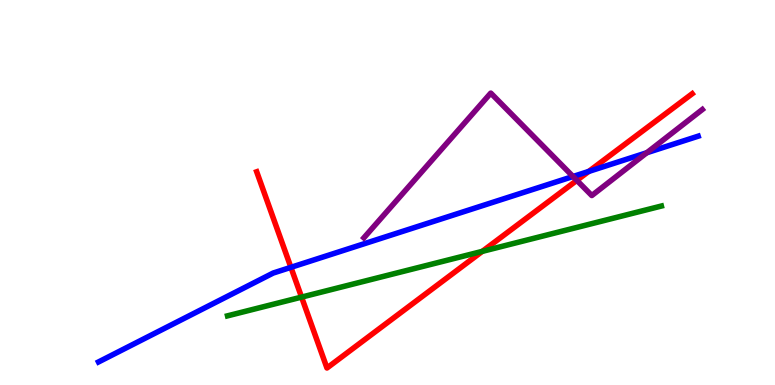[{'lines': ['blue', 'red'], 'intersections': [{'x': 3.75, 'y': 3.06}, {'x': 7.6, 'y': 5.55}]}, {'lines': ['green', 'red'], 'intersections': [{'x': 3.89, 'y': 2.28}, {'x': 6.22, 'y': 3.47}]}, {'lines': ['purple', 'red'], 'intersections': [{'x': 7.44, 'y': 5.32}]}, {'lines': ['blue', 'green'], 'intersections': []}, {'lines': ['blue', 'purple'], 'intersections': [{'x': 7.39, 'y': 5.42}, {'x': 8.35, 'y': 6.03}]}, {'lines': ['green', 'purple'], 'intersections': []}]